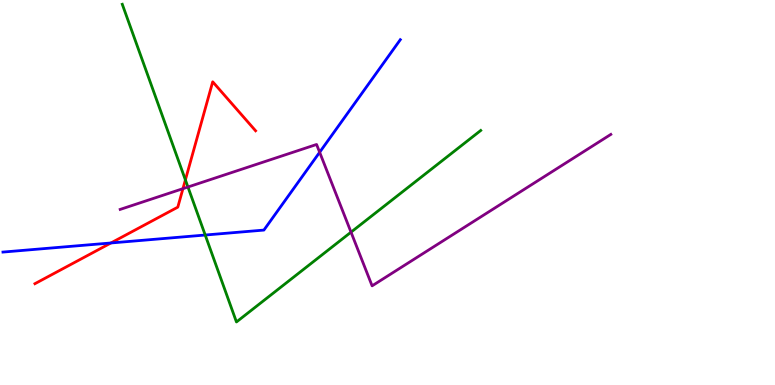[{'lines': ['blue', 'red'], 'intersections': [{'x': 1.43, 'y': 3.69}]}, {'lines': ['green', 'red'], 'intersections': [{'x': 2.39, 'y': 5.33}]}, {'lines': ['purple', 'red'], 'intersections': [{'x': 2.36, 'y': 5.1}]}, {'lines': ['blue', 'green'], 'intersections': [{'x': 2.65, 'y': 3.9}]}, {'lines': ['blue', 'purple'], 'intersections': [{'x': 4.12, 'y': 6.05}]}, {'lines': ['green', 'purple'], 'intersections': [{'x': 2.43, 'y': 5.14}, {'x': 4.53, 'y': 3.97}]}]